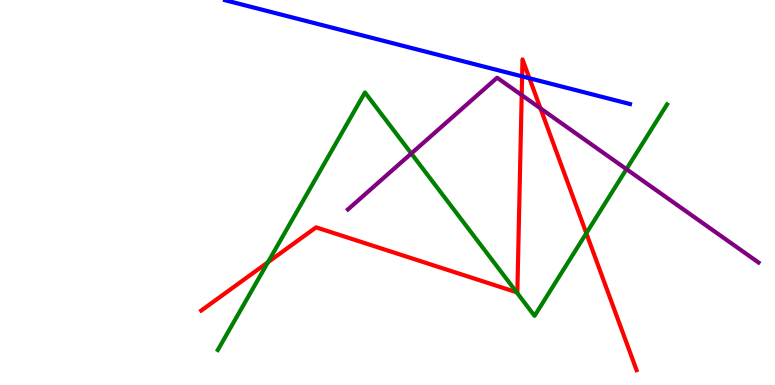[{'lines': ['blue', 'red'], 'intersections': [{'x': 6.74, 'y': 8.02}, {'x': 6.83, 'y': 7.97}]}, {'lines': ['green', 'red'], 'intersections': [{'x': 3.46, 'y': 3.19}, {'x': 6.67, 'y': 2.41}, {'x': 7.57, 'y': 3.94}]}, {'lines': ['purple', 'red'], 'intersections': [{'x': 6.73, 'y': 7.53}, {'x': 6.97, 'y': 7.18}]}, {'lines': ['blue', 'green'], 'intersections': []}, {'lines': ['blue', 'purple'], 'intersections': []}, {'lines': ['green', 'purple'], 'intersections': [{'x': 5.31, 'y': 6.01}, {'x': 8.08, 'y': 5.61}]}]